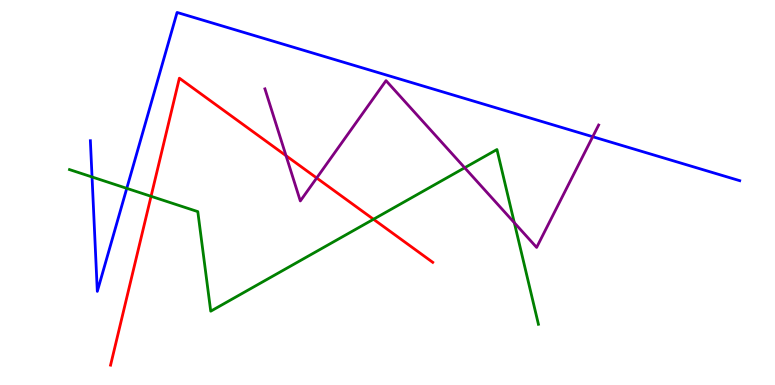[{'lines': ['blue', 'red'], 'intersections': []}, {'lines': ['green', 'red'], 'intersections': [{'x': 1.95, 'y': 4.9}, {'x': 4.82, 'y': 4.3}]}, {'lines': ['purple', 'red'], 'intersections': [{'x': 3.69, 'y': 5.96}, {'x': 4.09, 'y': 5.38}]}, {'lines': ['blue', 'green'], 'intersections': [{'x': 1.19, 'y': 5.4}, {'x': 1.64, 'y': 5.11}]}, {'lines': ['blue', 'purple'], 'intersections': [{'x': 7.65, 'y': 6.45}]}, {'lines': ['green', 'purple'], 'intersections': [{'x': 6.0, 'y': 5.64}, {'x': 6.64, 'y': 4.22}]}]